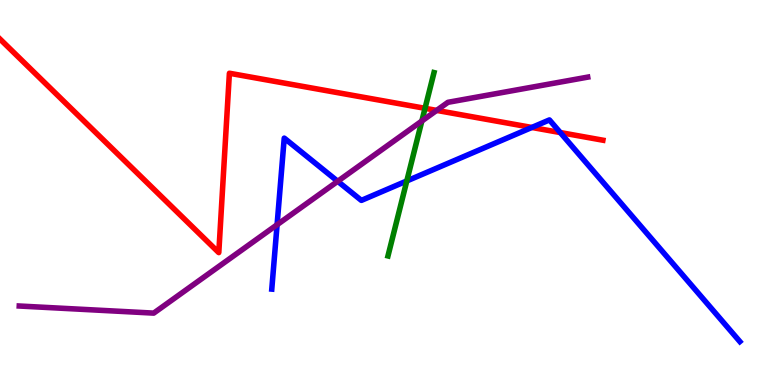[{'lines': ['blue', 'red'], 'intersections': [{'x': 6.86, 'y': 6.69}, {'x': 7.23, 'y': 6.56}]}, {'lines': ['green', 'red'], 'intersections': [{'x': 5.48, 'y': 7.19}]}, {'lines': ['purple', 'red'], 'intersections': [{'x': 5.63, 'y': 7.13}]}, {'lines': ['blue', 'green'], 'intersections': [{'x': 5.25, 'y': 5.3}]}, {'lines': ['blue', 'purple'], 'intersections': [{'x': 3.58, 'y': 4.16}, {'x': 4.36, 'y': 5.29}]}, {'lines': ['green', 'purple'], 'intersections': [{'x': 5.44, 'y': 6.86}]}]